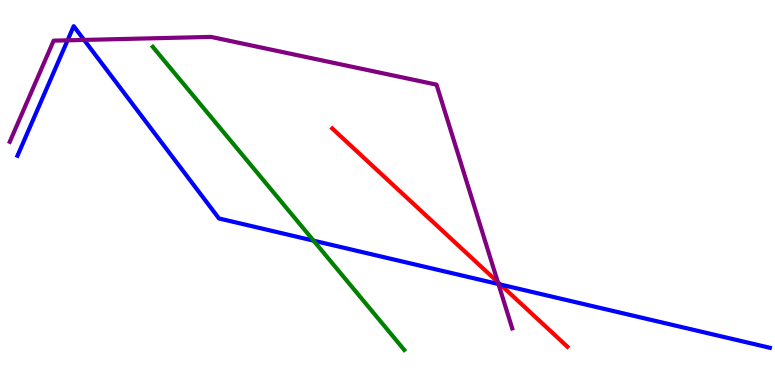[{'lines': ['blue', 'red'], 'intersections': [{'x': 6.46, 'y': 2.61}]}, {'lines': ['green', 'red'], 'intersections': []}, {'lines': ['purple', 'red'], 'intersections': [{'x': 6.42, 'y': 2.67}]}, {'lines': ['blue', 'green'], 'intersections': [{'x': 4.05, 'y': 3.75}]}, {'lines': ['blue', 'purple'], 'intersections': [{'x': 0.872, 'y': 8.95}, {'x': 1.08, 'y': 8.96}, {'x': 6.43, 'y': 2.62}]}, {'lines': ['green', 'purple'], 'intersections': []}]